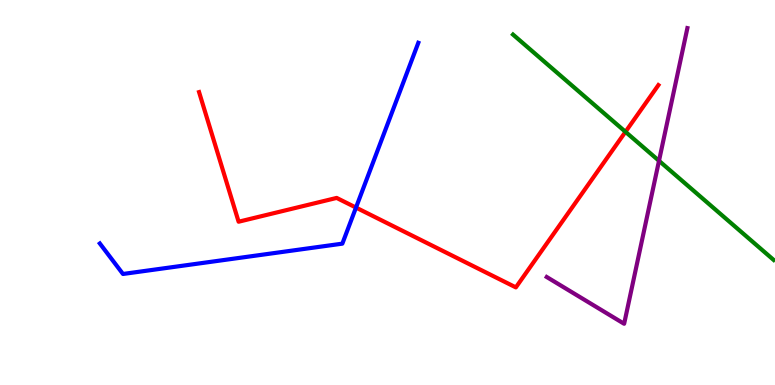[{'lines': ['blue', 'red'], 'intersections': [{'x': 4.59, 'y': 4.61}]}, {'lines': ['green', 'red'], 'intersections': [{'x': 8.07, 'y': 6.58}]}, {'lines': ['purple', 'red'], 'intersections': []}, {'lines': ['blue', 'green'], 'intersections': []}, {'lines': ['blue', 'purple'], 'intersections': []}, {'lines': ['green', 'purple'], 'intersections': [{'x': 8.5, 'y': 5.82}]}]